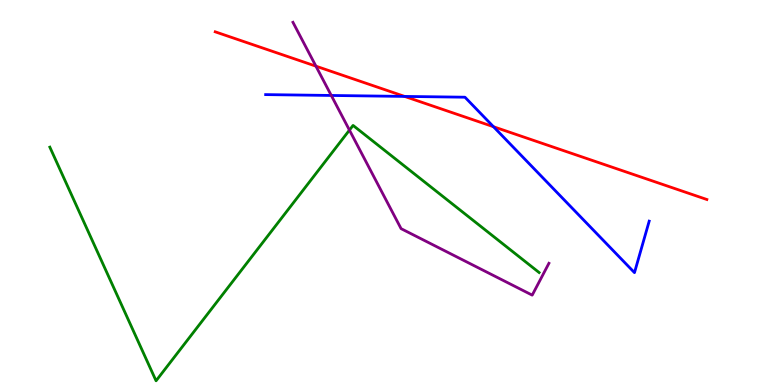[{'lines': ['blue', 'red'], 'intersections': [{'x': 5.22, 'y': 7.5}, {'x': 6.37, 'y': 6.71}]}, {'lines': ['green', 'red'], 'intersections': []}, {'lines': ['purple', 'red'], 'intersections': [{'x': 4.08, 'y': 8.28}]}, {'lines': ['blue', 'green'], 'intersections': []}, {'lines': ['blue', 'purple'], 'intersections': [{'x': 4.27, 'y': 7.52}]}, {'lines': ['green', 'purple'], 'intersections': [{'x': 4.51, 'y': 6.62}]}]